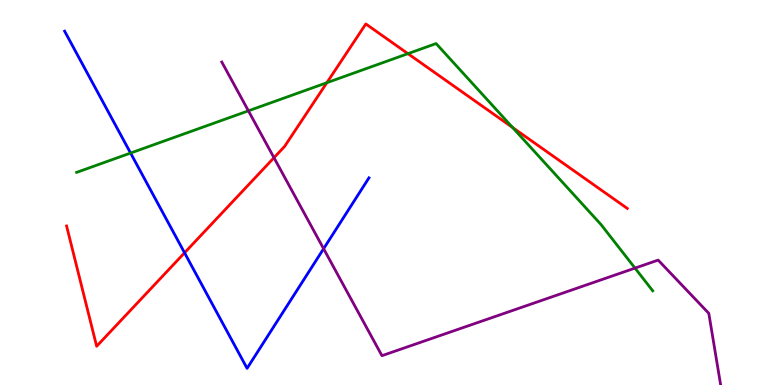[{'lines': ['blue', 'red'], 'intersections': [{'x': 2.38, 'y': 3.43}]}, {'lines': ['green', 'red'], 'intersections': [{'x': 4.22, 'y': 7.85}, {'x': 5.26, 'y': 8.61}, {'x': 6.61, 'y': 6.69}]}, {'lines': ['purple', 'red'], 'intersections': [{'x': 3.54, 'y': 5.9}]}, {'lines': ['blue', 'green'], 'intersections': [{'x': 1.68, 'y': 6.02}]}, {'lines': ['blue', 'purple'], 'intersections': [{'x': 4.18, 'y': 3.54}]}, {'lines': ['green', 'purple'], 'intersections': [{'x': 3.21, 'y': 7.12}, {'x': 8.19, 'y': 3.04}]}]